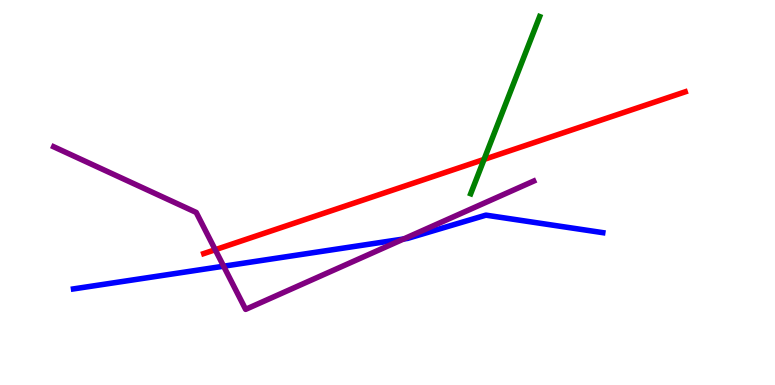[{'lines': ['blue', 'red'], 'intersections': []}, {'lines': ['green', 'red'], 'intersections': [{'x': 6.25, 'y': 5.86}]}, {'lines': ['purple', 'red'], 'intersections': [{'x': 2.78, 'y': 3.51}]}, {'lines': ['blue', 'green'], 'intersections': []}, {'lines': ['blue', 'purple'], 'intersections': [{'x': 2.89, 'y': 3.09}, {'x': 5.21, 'y': 3.79}]}, {'lines': ['green', 'purple'], 'intersections': []}]